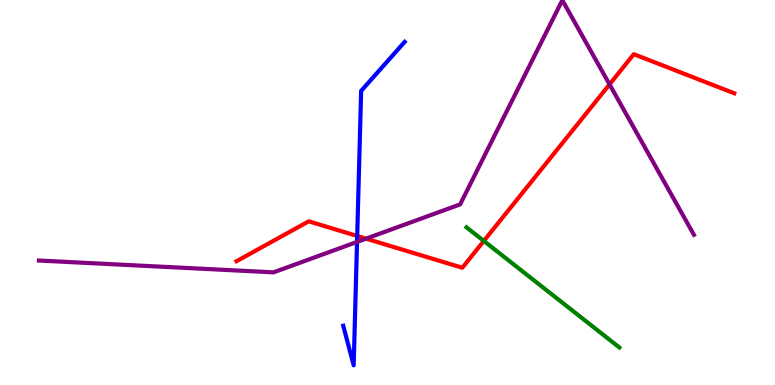[{'lines': ['blue', 'red'], 'intersections': [{'x': 4.61, 'y': 3.87}]}, {'lines': ['green', 'red'], 'intersections': [{'x': 6.24, 'y': 3.74}]}, {'lines': ['purple', 'red'], 'intersections': [{'x': 4.72, 'y': 3.8}, {'x': 7.86, 'y': 7.81}]}, {'lines': ['blue', 'green'], 'intersections': []}, {'lines': ['blue', 'purple'], 'intersections': [{'x': 4.61, 'y': 3.72}]}, {'lines': ['green', 'purple'], 'intersections': []}]